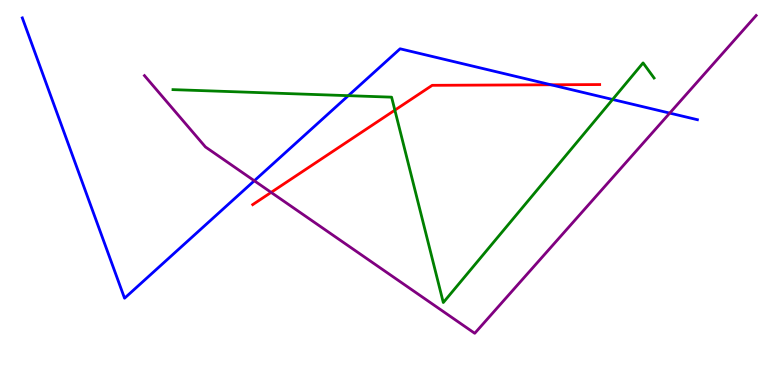[{'lines': ['blue', 'red'], 'intersections': [{'x': 7.11, 'y': 7.8}]}, {'lines': ['green', 'red'], 'intersections': [{'x': 5.09, 'y': 7.14}]}, {'lines': ['purple', 'red'], 'intersections': [{'x': 3.5, 'y': 5.0}]}, {'lines': ['blue', 'green'], 'intersections': [{'x': 4.49, 'y': 7.52}, {'x': 7.9, 'y': 7.42}]}, {'lines': ['blue', 'purple'], 'intersections': [{'x': 3.28, 'y': 5.3}, {'x': 8.64, 'y': 7.06}]}, {'lines': ['green', 'purple'], 'intersections': []}]